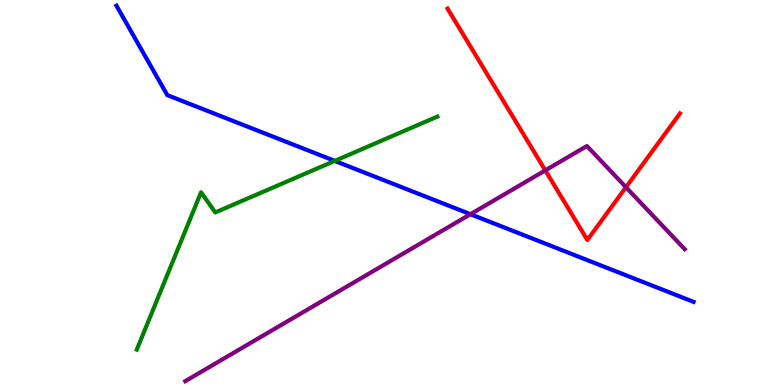[{'lines': ['blue', 'red'], 'intersections': []}, {'lines': ['green', 'red'], 'intersections': []}, {'lines': ['purple', 'red'], 'intersections': [{'x': 7.04, 'y': 5.57}, {'x': 8.08, 'y': 5.14}]}, {'lines': ['blue', 'green'], 'intersections': [{'x': 4.32, 'y': 5.82}]}, {'lines': ['blue', 'purple'], 'intersections': [{'x': 6.07, 'y': 4.44}]}, {'lines': ['green', 'purple'], 'intersections': []}]